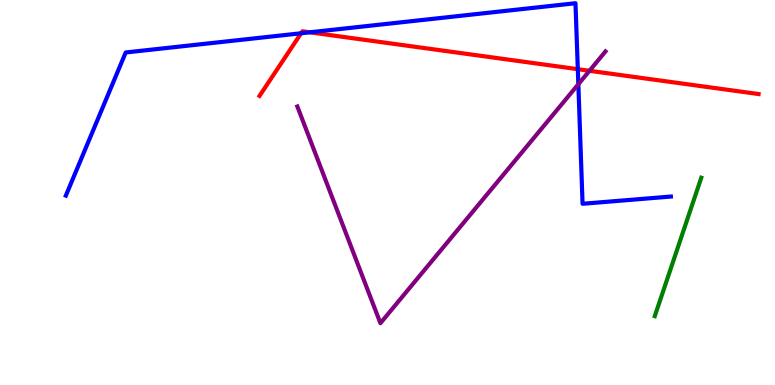[{'lines': ['blue', 'red'], 'intersections': [{'x': 3.89, 'y': 9.14}, {'x': 4.0, 'y': 9.16}, {'x': 7.46, 'y': 8.2}]}, {'lines': ['green', 'red'], 'intersections': []}, {'lines': ['purple', 'red'], 'intersections': [{'x': 7.61, 'y': 8.16}]}, {'lines': ['blue', 'green'], 'intersections': []}, {'lines': ['blue', 'purple'], 'intersections': [{'x': 7.46, 'y': 7.81}]}, {'lines': ['green', 'purple'], 'intersections': []}]